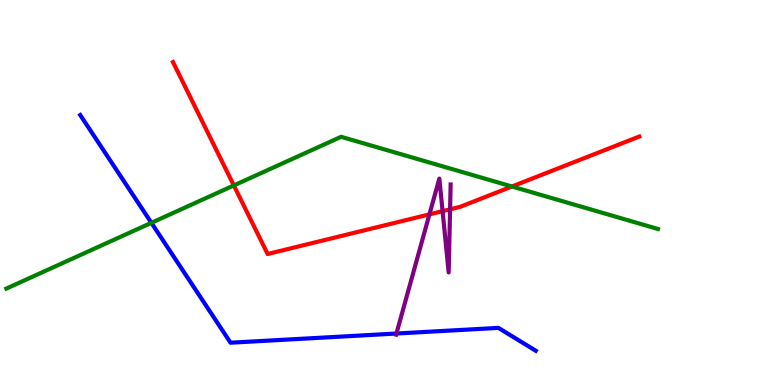[{'lines': ['blue', 'red'], 'intersections': []}, {'lines': ['green', 'red'], 'intersections': [{'x': 3.02, 'y': 5.18}, {'x': 6.61, 'y': 5.16}]}, {'lines': ['purple', 'red'], 'intersections': [{'x': 5.54, 'y': 4.43}, {'x': 5.71, 'y': 4.52}, {'x': 5.81, 'y': 4.56}]}, {'lines': ['blue', 'green'], 'intersections': [{'x': 1.95, 'y': 4.21}]}, {'lines': ['blue', 'purple'], 'intersections': [{'x': 5.12, 'y': 1.34}]}, {'lines': ['green', 'purple'], 'intersections': []}]